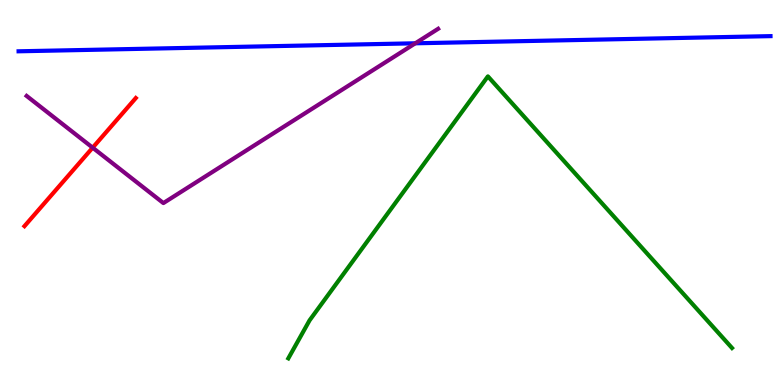[{'lines': ['blue', 'red'], 'intersections': []}, {'lines': ['green', 'red'], 'intersections': []}, {'lines': ['purple', 'red'], 'intersections': [{'x': 1.2, 'y': 6.16}]}, {'lines': ['blue', 'green'], 'intersections': []}, {'lines': ['blue', 'purple'], 'intersections': [{'x': 5.36, 'y': 8.88}]}, {'lines': ['green', 'purple'], 'intersections': []}]